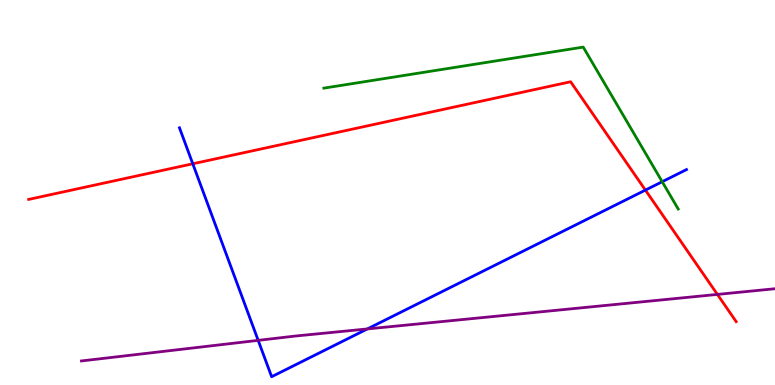[{'lines': ['blue', 'red'], 'intersections': [{'x': 2.49, 'y': 5.75}, {'x': 8.33, 'y': 5.06}]}, {'lines': ['green', 'red'], 'intersections': []}, {'lines': ['purple', 'red'], 'intersections': [{'x': 9.26, 'y': 2.35}]}, {'lines': ['blue', 'green'], 'intersections': [{'x': 8.54, 'y': 5.28}]}, {'lines': ['blue', 'purple'], 'intersections': [{'x': 3.33, 'y': 1.16}, {'x': 4.74, 'y': 1.46}]}, {'lines': ['green', 'purple'], 'intersections': []}]